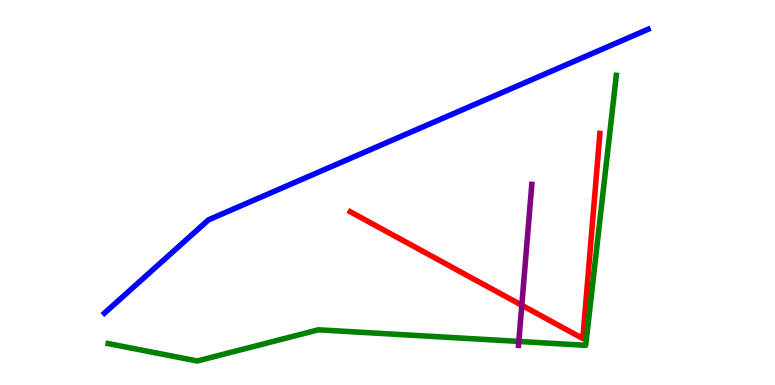[{'lines': ['blue', 'red'], 'intersections': []}, {'lines': ['green', 'red'], 'intersections': []}, {'lines': ['purple', 'red'], 'intersections': [{'x': 6.73, 'y': 2.07}]}, {'lines': ['blue', 'green'], 'intersections': []}, {'lines': ['blue', 'purple'], 'intersections': []}, {'lines': ['green', 'purple'], 'intersections': [{'x': 6.69, 'y': 1.13}]}]